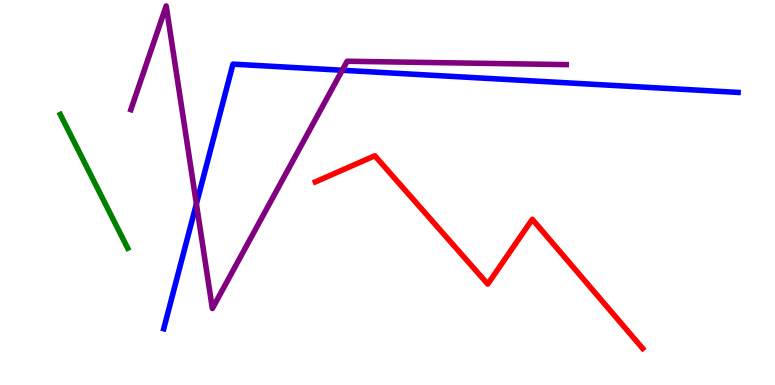[{'lines': ['blue', 'red'], 'intersections': []}, {'lines': ['green', 'red'], 'intersections': []}, {'lines': ['purple', 'red'], 'intersections': []}, {'lines': ['blue', 'green'], 'intersections': []}, {'lines': ['blue', 'purple'], 'intersections': [{'x': 2.53, 'y': 4.7}, {'x': 4.42, 'y': 8.18}]}, {'lines': ['green', 'purple'], 'intersections': []}]